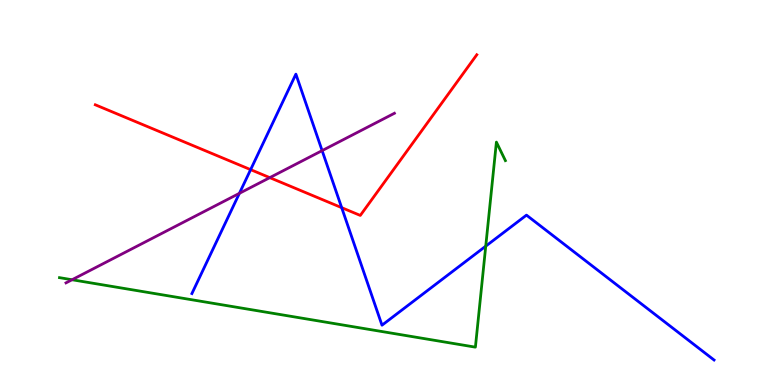[{'lines': ['blue', 'red'], 'intersections': [{'x': 3.23, 'y': 5.59}, {'x': 4.41, 'y': 4.61}]}, {'lines': ['green', 'red'], 'intersections': []}, {'lines': ['purple', 'red'], 'intersections': [{'x': 3.48, 'y': 5.39}]}, {'lines': ['blue', 'green'], 'intersections': [{'x': 6.27, 'y': 3.61}]}, {'lines': ['blue', 'purple'], 'intersections': [{'x': 3.09, 'y': 4.98}, {'x': 4.16, 'y': 6.09}]}, {'lines': ['green', 'purple'], 'intersections': [{'x': 0.93, 'y': 2.73}]}]